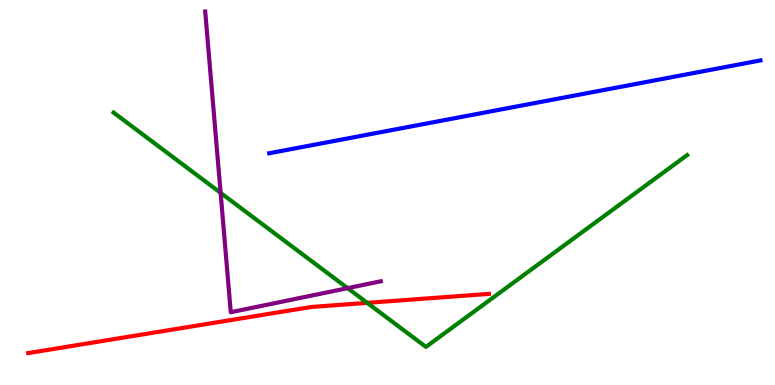[{'lines': ['blue', 'red'], 'intersections': []}, {'lines': ['green', 'red'], 'intersections': [{'x': 4.74, 'y': 2.13}]}, {'lines': ['purple', 'red'], 'intersections': []}, {'lines': ['blue', 'green'], 'intersections': []}, {'lines': ['blue', 'purple'], 'intersections': []}, {'lines': ['green', 'purple'], 'intersections': [{'x': 2.85, 'y': 4.99}, {'x': 4.49, 'y': 2.52}]}]